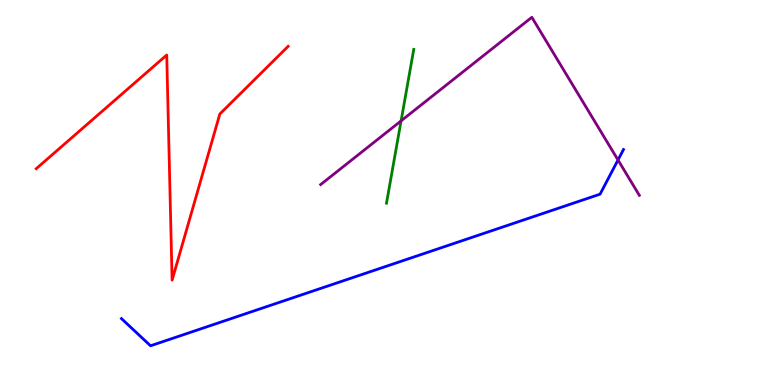[{'lines': ['blue', 'red'], 'intersections': []}, {'lines': ['green', 'red'], 'intersections': []}, {'lines': ['purple', 'red'], 'intersections': []}, {'lines': ['blue', 'green'], 'intersections': []}, {'lines': ['blue', 'purple'], 'intersections': [{'x': 7.97, 'y': 5.84}]}, {'lines': ['green', 'purple'], 'intersections': [{'x': 5.18, 'y': 6.86}]}]